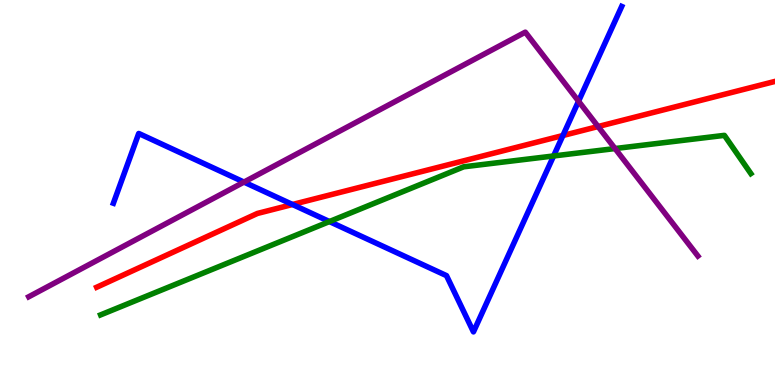[{'lines': ['blue', 'red'], 'intersections': [{'x': 3.77, 'y': 4.69}, {'x': 7.26, 'y': 6.48}]}, {'lines': ['green', 'red'], 'intersections': []}, {'lines': ['purple', 'red'], 'intersections': [{'x': 7.72, 'y': 6.71}]}, {'lines': ['blue', 'green'], 'intersections': [{'x': 4.25, 'y': 4.25}, {'x': 7.14, 'y': 5.95}]}, {'lines': ['blue', 'purple'], 'intersections': [{'x': 3.15, 'y': 5.27}, {'x': 7.47, 'y': 7.37}]}, {'lines': ['green', 'purple'], 'intersections': [{'x': 7.94, 'y': 6.14}]}]